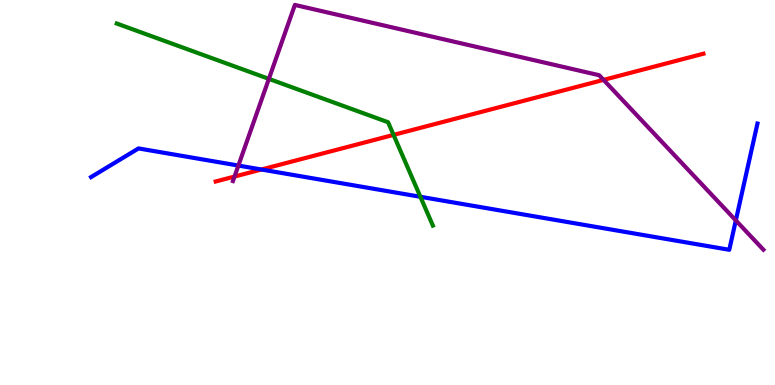[{'lines': ['blue', 'red'], 'intersections': [{'x': 3.37, 'y': 5.6}]}, {'lines': ['green', 'red'], 'intersections': [{'x': 5.08, 'y': 6.5}]}, {'lines': ['purple', 'red'], 'intersections': [{'x': 3.03, 'y': 5.41}, {'x': 7.79, 'y': 7.93}]}, {'lines': ['blue', 'green'], 'intersections': [{'x': 5.42, 'y': 4.89}]}, {'lines': ['blue', 'purple'], 'intersections': [{'x': 3.08, 'y': 5.7}, {'x': 9.49, 'y': 4.27}]}, {'lines': ['green', 'purple'], 'intersections': [{'x': 3.47, 'y': 7.95}]}]